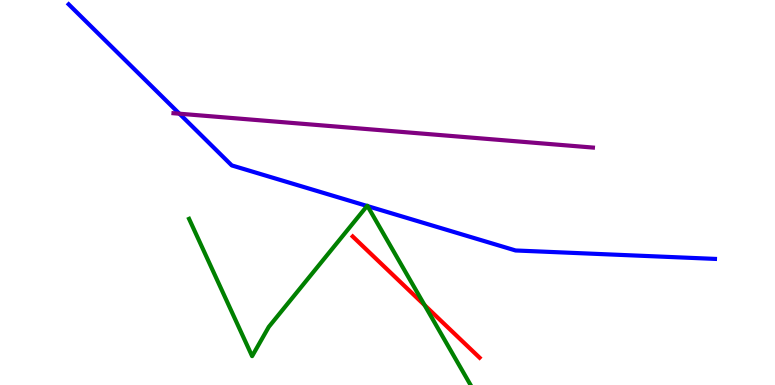[{'lines': ['blue', 'red'], 'intersections': []}, {'lines': ['green', 'red'], 'intersections': [{'x': 5.48, 'y': 2.07}]}, {'lines': ['purple', 'red'], 'intersections': []}, {'lines': ['blue', 'green'], 'intersections': [{'x': 4.74, 'y': 4.65}, {'x': 4.74, 'y': 4.65}]}, {'lines': ['blue', 'purple'], 'intersections': [{'x': 2.32, 'y': 7.05}]}, {'lines': ['green', 'purple'], 'intersections': []}]